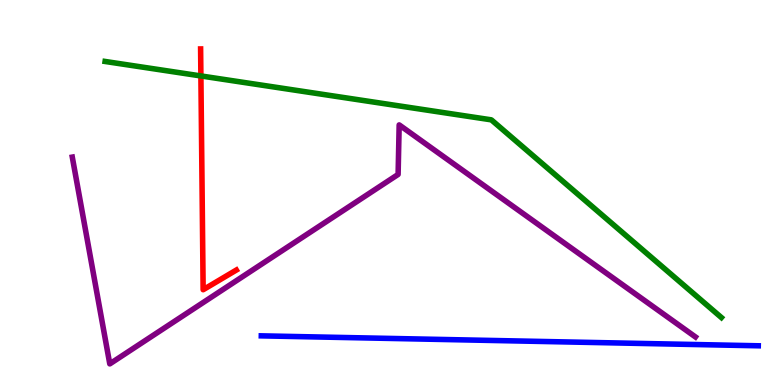[{'lines': ['blue', 'red'], 'intersections': []}, {'lines': ['green', 'red'], 'intersections': [{'x': 2.59, 'y': 8.03}]}, {'lines': ['purple', 'red'], 'intersections': []}, {'lines': ['blue', 'green'], 'intersections': []}, {'lines': ['blue', 'purple'], 'intersections': []}, {'lines': ['green', 'purple'], 'intersections': []}]